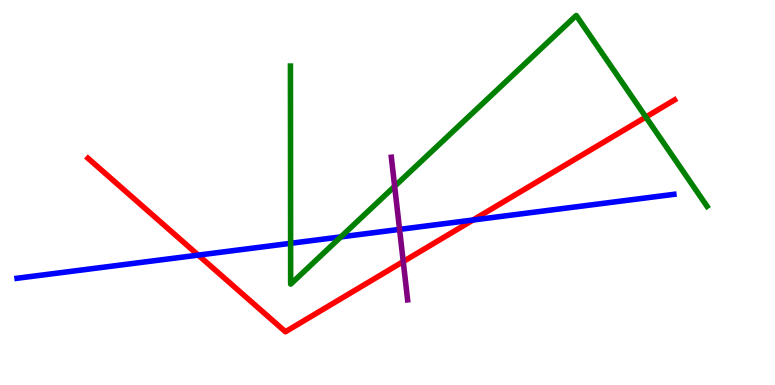[{'lines': ['blue', 'red'], 'intersections': [{'x': 2.56, 'y': 3.37}, {'x': 6.1, 'y': 4.29}]}, {'lines': ['green', 'red'], 'intersections': [{'x': 8.33, 'y': 6.96}]}, {'lines': ['purple', 'red'], 'intersections': [{'x': 5.2, 'y': 3.21}]}, {'lines': ['blue', 'green'], 'intersections': [{'x': 3.75, 'y': 3.68}, {'x': 4.4, 'y': 3.85}]}, {'lines': ['blue', 'purple'], 'intersections': [{'x': 5.16, 'y': 4.04}]}, {'lines': ['green', 'purple'], 'intersections': [{'x': 5.09, 'y': 5.16}]}]